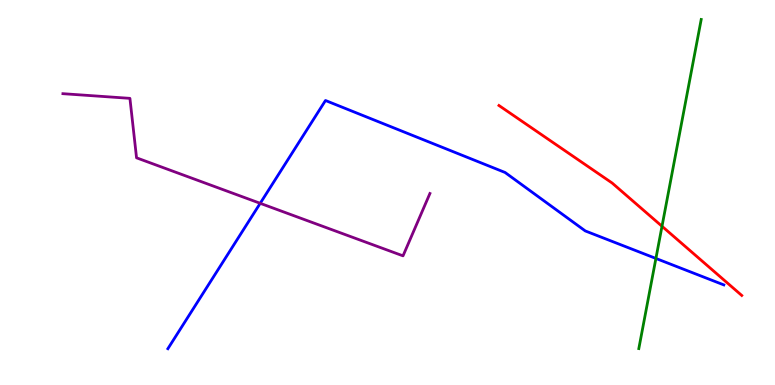[{'lines': ['blue', 'red'], 'intersections': []}, {'lines': ['green', 'red'], 'intersections': [{'x': 8.54, 'y': 4.12}]}, {'lines': ['purple', 'red'], 'intersections': []}, {'lines': ['blue', 'green'], 'intersections': [{'x': 8.46, 'y': 3.29}]}, {'lines': ['blue', 'purple'], 'intersections': [{'x': 3.36, 'y': 4.72}]}, {'lines': ['green', 'purple'], 'intersections': []}]